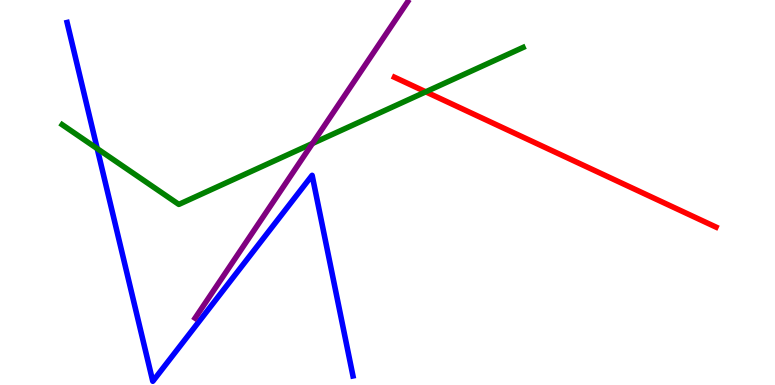[{'lines': ['blue', 'red'], 'intersections': []}, {'lines': ['green', 'red'], 'intersections': [{'x': 5.49, 'y': 7.61}]}, {'lines': ['purple', 'red'], 'intersections': []}, {'lines': ['blue', 'green'], 'intersections': [{'x': 1.25, 'y': 6.14}]}, {'lines': ['blue', 'purple'], 'intersections': []}, {'lines': ['green', 'purple'], 'intersections': [{'x': 4.03, 'y': 6.27}]}]